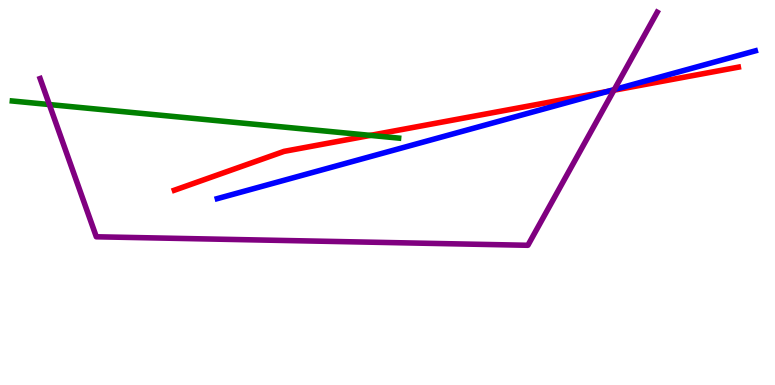[{'lines': ['blue', 'red'], 'intersections': [{'x': 7.84, 'y': 7.63}]}, {'lines': ['green', 'red'], 'intersections': [{'x': 4.78, 'y': 6.48}]}, {'lines': ['purple', 'red'], 'intersections': [{'x': 7.92, 'y': 7.66}]}, {'lines': ['blue', 'green'], 'intersections': []}, {'lines': ['blue', 'purple'], 'intersections': [{'x': 7.93, 'y': 7.67}]}, {'lines': ['green', 'purple'], 'intersections': [{'x': 0.637, 'y': 7.28}]}]